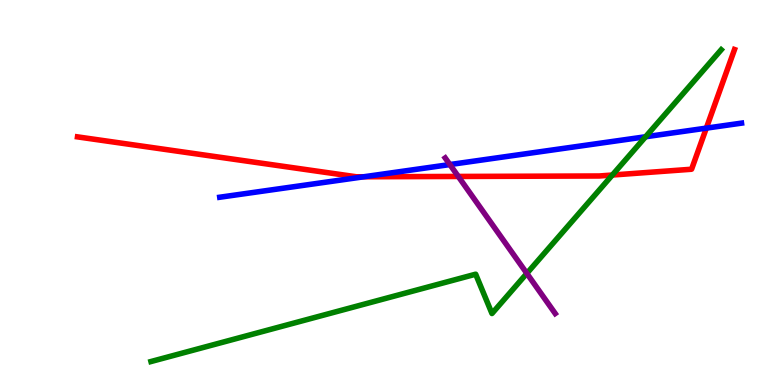[{'lines': ['blue', 'red'], 'intersections': [{'x': 4.7, 'y': 5.41}, {'x': 9.11, 'y': 6.67}]}, {'lines': ['green', 'red'], 'intersections': [{'x': 7.9, 'y': 5.45}]}, {'lines': ['purple', 'red'], 'intersections': [{'x': 5.91, 'y': 5.42}]}, {'lines': ['blue', 'green'], 'intersections': [{'x': 8.33, 'y': 6.45}]}, {'lines': ['blue', 'purple'], 'intersections': [{'x': 5.8, 'y': 5.73}]}, {'lines': ['green', 'purple'], 'intersections': [{'x': 6.8, 'y': 2.9}]}]